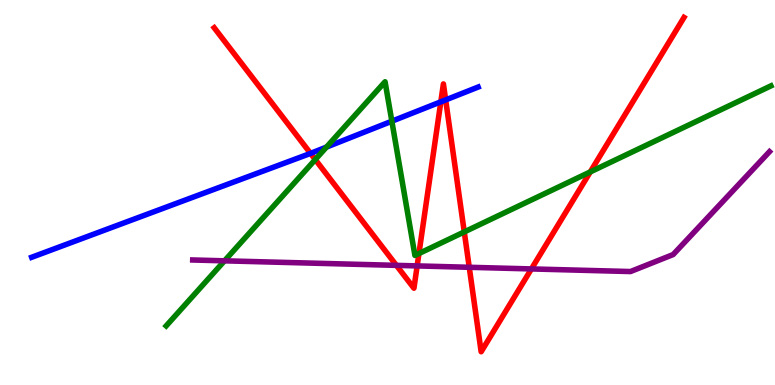[{'lines': ['blue', 'red'], 'intersections': [{'x': 4.01, 'y': 6.02}, {'x': 5.69, 'y': 7.36}, {'x': 5.75, 'y': 7.4}]}, {'lines': ['green', 'red'], 'intersections': [{'x': 4.07, 'y': 5.86}, {'x': 5.41, 'y': 3.42}, {'x': 5.99, 'y': 3.98}, {'x': 7.62, 'y': 5.53}]}, {'lines': ['purple', 'red'], 'intersections': [{'x': 5.11, 'y': 3.11}, {'x': 5.38, 'y': 3.09}, {'x': 6.05, 'y': 3.06}, {'x': 6.86, 'y': 3.01}]}, {'lines': ['blue', 'green'], 'intersections': [{'x': 4.21, 'y': 6.18}, {'x': 5.06, 'y': 6.85}]}, {'lines': ['blue', 'purple'], 'intersections': []}, {'lines': ['green', 'purple'], 'intersections': [{'x': 2.9, 'y': 3.23}]}]